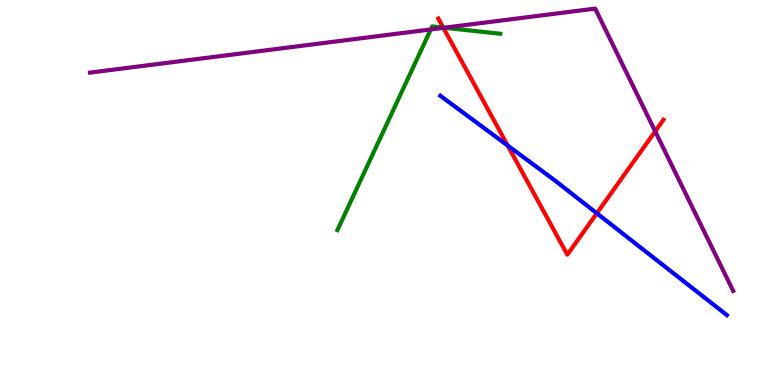[{'lines': ['blue', 'red'], 'intersections': [{'x': 6.55, 'y': 6.22}, {'x': 7.7, 'y': 4.46}]}, {'lines': ['green', 'red'], 'intersections': [{'x': 5.72, 'y': 9.28}]}, {'lines': ['purple', 'red'], 'intersections': [{'x': 5.72, 'y': 9.28}, {'x': 8.45, 'y': 6.59}]}, {'lines': ['blue', 'green'], 'intersections': []}, {'lines': ['blue', 'purple'], 'intersections': []}, {'lines': ['green', 'purple'], 'intersections': [{'x': 5.56, 'y': 9.24}, {'x': 5.73, 'y': 9.28}]}]